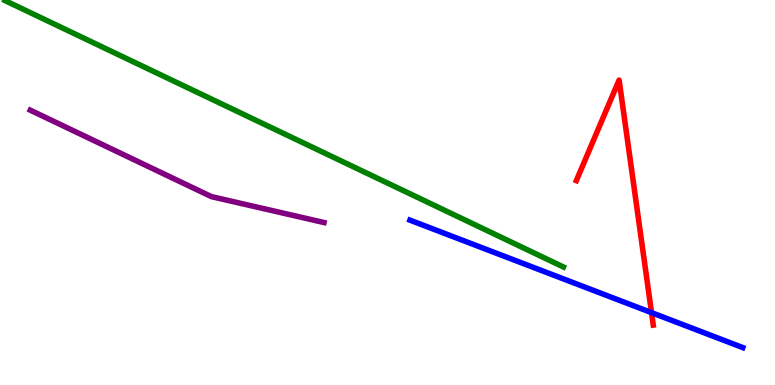[{'lines': ['blue', 'red'], 'intersections': [{'x': 8.41, 'y': 1.88}]}, {'lines': ['green', 'red'], 'intersections': []}, {'lines': ['purple', 'red'], 'intersections': []}, {'lines': ['blue', 'green'], 'intersections': []}, {'lines': ['blue', 'purple'], 'intersections': []}, {'lines': ['green', 'purple'], 'intersections': []}]